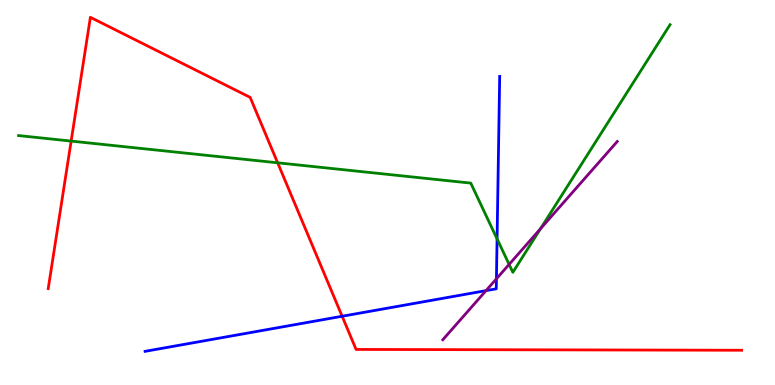[{'lines': ['blue', 'red'], 'intersections': [{'x': 4.41, 'y': 1.79}]}, {'lines': ['green', 'red'], 'intersections': [{'x': 0.918, 'y': 6.34}, {'x': 3.58, 'y': 5.77}]}, {'lines': ['purple', 'red'], 'intersections': []}, {'lines': ['blue', 'green'], 'intersections': [{'x': 6.41, 'y': 3.8}]}, {'lines': ['blue', 'purple'], 'intersections': [{'x': 6.27, 'y': 2.45}, {'x': 6.41, 'y': 2.76}]}, {'lines': ['green', 'purple'], 'intersections': [{'x': 6.57, 'y': 3.13}, {'x': 6.97, 'y': 4.06}]}]